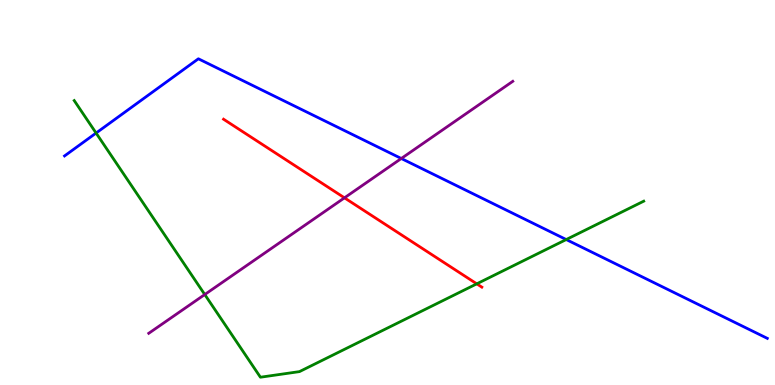[{'lines': ['blue', 'red'], 'intersections': []}, {'lines': ['green', 'red'], 'intersections': [{'x': 6.15, 'y': 2.63}]}, {'lines': ['purple', 'red'], 'intersections': [{'x': 4.44, 'y': 4.86}]}, {'lines': ['blue', 'green'], 'intersections': [{'x': 1.24, 'y': 6.54}, {'x': 7.31, 'y': 3.78}]}, {'lines': ['blue', 'purple'], 'intersections': [{'x': 5.18, 'y': 5.88}]}, {'lines': ['green', 'purple'], 'intersections': [{'x': 2.64, 'y': 2.35}]}]